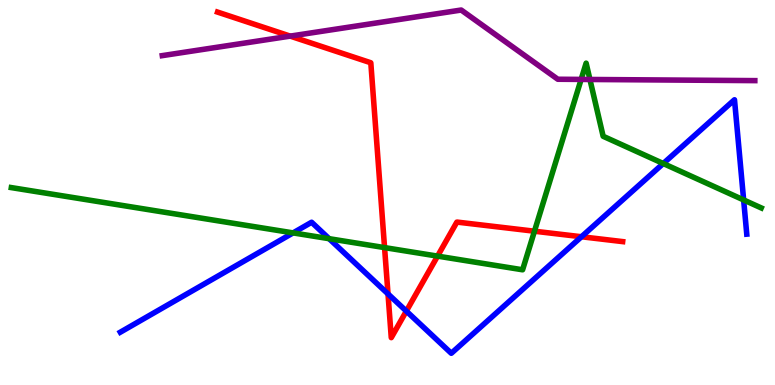[{'lines': ['blue', 'red'], 'intersections': [{'x': 5.01, 'y': 2.37}, {'x': 5.24, 'y': 1.92}, {'x': 7.5, 'y': 3.85}]}, {'lines': ['green', 'red'], 'intersections': [{'x': 4.96, 'y': 3.57}, {'x': 5.65, 'y': 3.35}, {'x': 6.9, 'y': 3.99}]}, {'lines': ['purple', 'red'], 'intersections': [{'x': 3.74, 'y': 9.06}]}, {'lines': ['blue', 'green'], 'intersections': [{'x': 3.78, 'y': 3.95}, {'x': 4.25, 'y': 3.8}, {'x': 8.56, 'y': 5.75}, {'x': 9.6, 'y': 4.81}]}, {'lines': ['blue', 'purple'], 'intersections': []}, {'lines': ['green', 'purple'], 'intersections': [{'x': 7.5, 'y': 7.94}, {'x': 7.61, 'y': 7.94}]}]